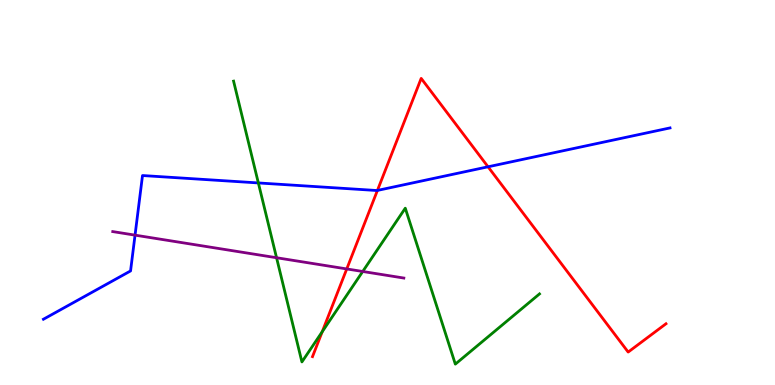[{'lines': ['blue', 'red'], 'intersections': [{'x': 4.87, 'y': 5.05}, {'x': 6.3, 'y': 5.67}]}, {'lines': ['green', 'red'], 'intersections': [{'x': 4.16, 'y': 1.38}]}, {'lines': ['purple', 'red'], 'intersections': [{'x': 4.47, 'y': 3.01}]}, {'lines': ['blue', 'green'], 'intersections': [{'x': 3.33, 'y': 5.25}]}, {'lines': ['blue', 'purple'], 'intersections': [{'x': 1.74, 'y': 3.89}]}, {'lines': ['green', 'purple'], 'intersections': [{'x': 3.57, 'y': 3.31}, {'x': 4.68, 'y': 2.95}]}]